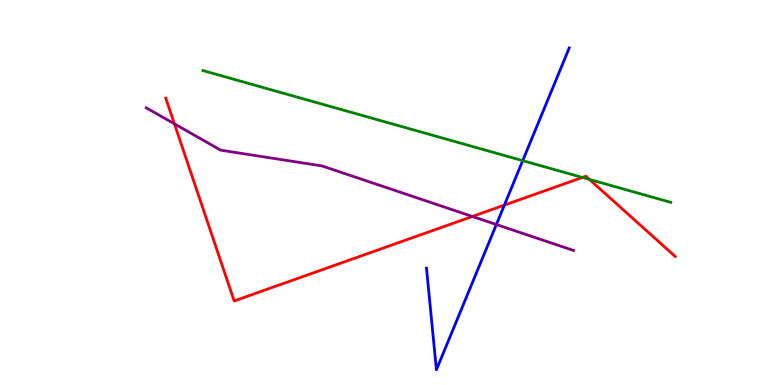[{'lines': ['blue', 'red'], 'intersections': [{'x': 6.51, 'y': 4.67}]}, {'lines': ['green', 'red'], 'intersections': [{'x': 7.51, 'y': 5.39}, {'x': 7.61, 'y': 5.34}]}, {'lines': ['purple', 'red'], 'intersections': [{'x': 2.25, 'y': 6.78}, {'x': 6.1, 'y': 4.38}]}, {'lines': ['blue', 'green'], 'intersections': [{'x': 6.74, 'y': 5.83}]}, {'lines': ['blue', 'purple'], 'intersections': [{'x': 6.4, 'y': 4.17}]}, {'lines': ['green', 'purple'], 'intersections': []}]